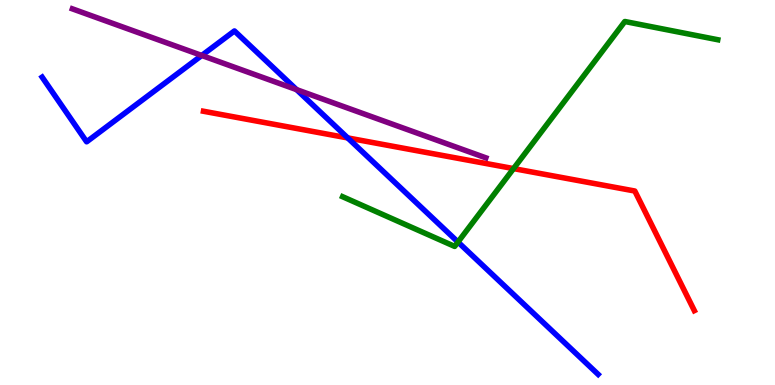[{'lines': ['blue', 'red'], 'intersections': [{'x': 4.49, 'y': 6.42}]}, {'lines': ['green', 'red'], 'intersections': [{'x': 6.63, 'y': 5.62}]}, {'lines': ['purple', 'red'], 'intersections': []}, {'lines': ['blue', 'green'], 'intersections': [{'x': 5.91, 'y': 3.71}]}, {'lines': ['blue', 'purple'], 'intersections': [{'x': 2.6, 'y': 8.56}, {'x': 3.83, 'y': 7.67}]}, {'lines': ['green', 'purple'], 'intersections': []}]